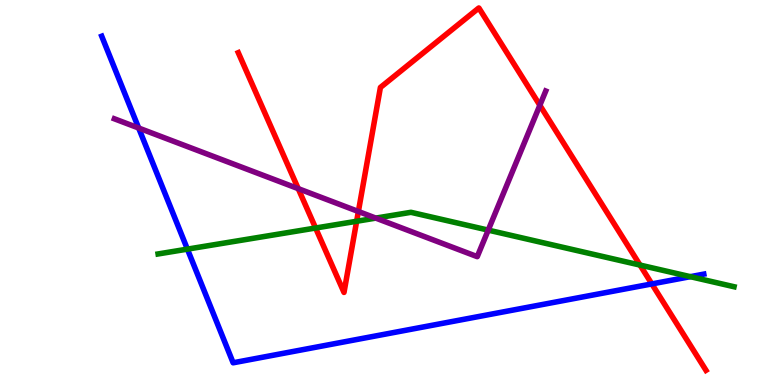[{'lines': ['blue', 'red'], 'intersections': [{'x': 8.41, 'y': 2.63}]}, {'lines': ['green', 'red'], 'intersections': [{'x': 4.07, 'y': 4.08}, {'x': 4.6, 'y': 4.25}, {'x': 8.26, 'y': 3.11}]}, {'lines': ['purple', 'red'], 'intersections': [{'x': 3.85, 'y': 5.1}, {'x': 4.62, 'y': 4.51}, {'x': 6.97, 'y': 7.27}]}, {'lines': ['blue', 'green'], 'intersections': [{'x': 2.42, 'y': 3.53}, {'x': 8.91, 'y': 2.81}]}, {'lines': ['blue', 'purple'], 'intersections': [{'x': 1.79, 'y': 6.67}]}, {'lines': ['green', 'purple'], 'intersections': [{'x': 4.85, 'y': 4.33}, {'x': 6.3, 'y': 4.02}]}]